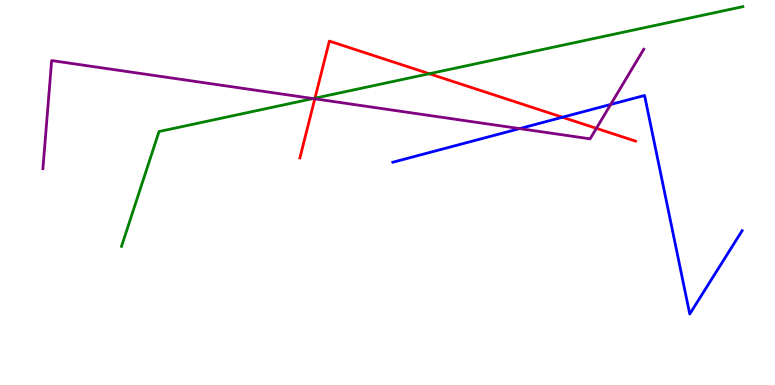[{'lines': ['blue', 'red'], 'intersections': [{'x': 7.26, 'y': 6.95}]}, {'lines': ['green', 'red'], 'intersections': [{'x': 4.06, 'y': 7.45}, {'x': 5.54, 'y': 8.08}]}, {'lines': ['purple', 'red'], 'intersections': [{'x': 4.06, 'y': 7.43}, {'x': 7.7, 'y': 6.67}]}, {'lines': ['blue', 'green'], 'intersections': []}, {'lines': ['blue', 'purple'], 'intersections': [{'x': 6.71, 'y': 6.66}, {'x': 7.88, 'y': 7.29}]}, {'lines': ['green', 'purple'], 'intersections': [{'x': 4.04, 'y': 7.44}]}]